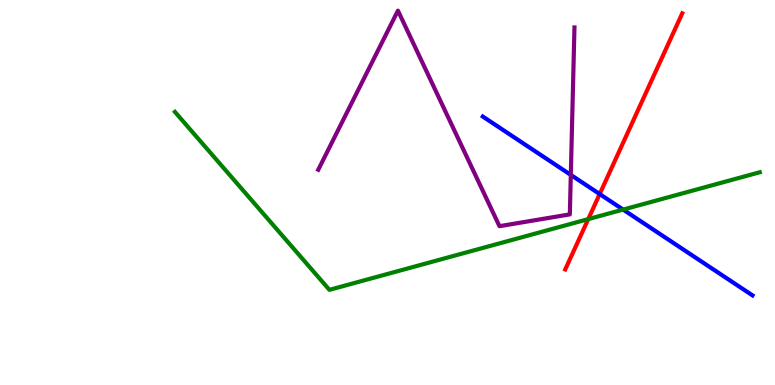[{'lines': ['blue', 'red'], 'intersections': [{'x': 7.74, 'y': 4.96}]}, {'lines': ['green', 'red'], 'intersections': [{'x': 7.59, 'y': 4.31}]}, {'lines': ['purple', 'red'], 'intersections': []}, {'lines': ['blue', 'green'], 'intersections': [{'x': 8.04, 'y': 4.56}]}, {'lines': ['blue', 'purple'], 'intersections': [{'x': 7.37, 'y': 5.46}]}, {'lines': ['green', 'purple'], 'intersections': []}]